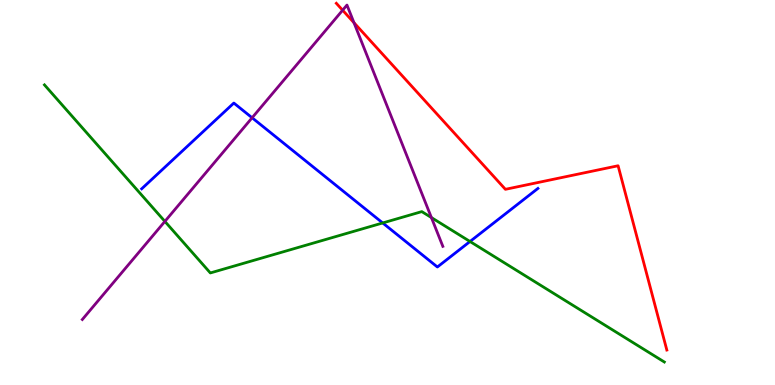[{'lines': ['blue', 'red'], 'intersections': []}, {'lines': ['green', 'red'], 'intersections': []}, {'lines': ['purple', 'red'], 'intersections': [{'x': 4.42, 'y': 9.73}, {'x': 4.57, 'y': 9.41}]}, {'lines': ['blue', 'green'], 'intersections': [{'x': 4.94, 'y': 4.21}, {'x': 6.06, 'y': 3.73}]}, {'lines': ['blue', 'purple'], 'intersections': [{'x': 3.25, 'y': 6.94}]}, {'lines': ['green', 'purple'], 'intersections': [{'x': 2.13, 'y': 4.25}, {'x': 5.57, 'y': 4.35}]}]